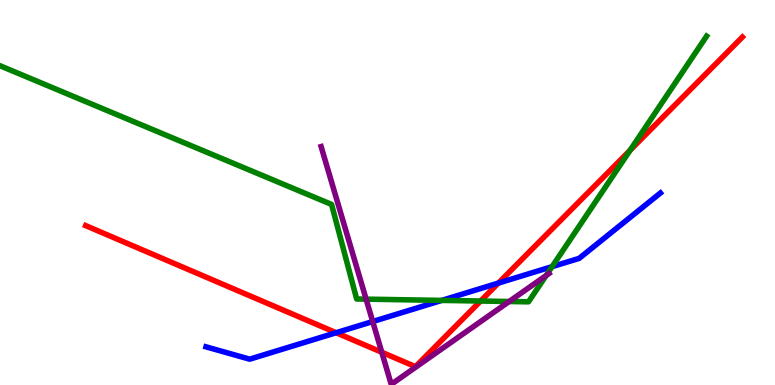[{'lines': ['blue', 'red'], 'intersections': [{'x': 4.34, 'y': 1.36}, {'x': 6.43, 'y': 2.65}]}, {'lines': ['green', 'red'], 'intersections': [{'x': 6.2, 'y': 2.18}, {'x': 8.13, 'y': 6.1}]}, {'lines': ['purple', 'red'], 'intersections': [{'x': 4.93, 'y': 0.85}]}, {'lines': ['blue', 'green'], 'intersections': [{'x': 5.7, 'y': 2.2}, {'x': 7.12, 'y': 3.07}]}, {'lines': ['blue', 'purple'], 'intersections': [{'x': 4.81, 'y': 1.65}]}, {'lines': ['green', 'purple'], 'intersections': [{'x': 4.72, 'y': 2.23}, {'x': 6.57, 'y': 2.17}, {'x': 7.05, 'y': 2.84}]}]